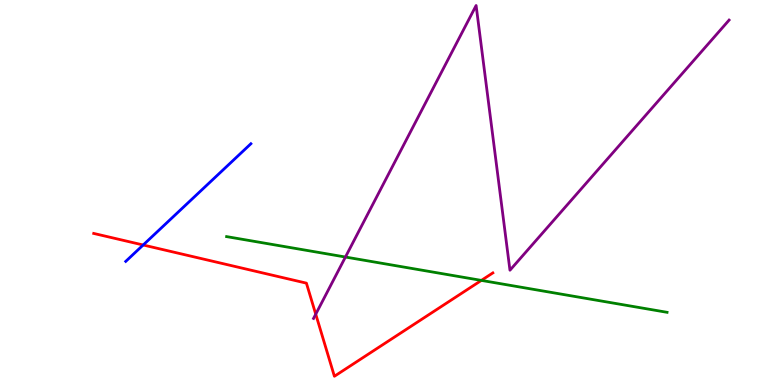[{'lines': ['blue', 'red'], 'intersections': [{'x': 1.85, 'y': 3.64}]}, {'lines': ['green', 'red'], 'intersections': [{'x': 6.21, 'y': 2.72}]}, {'lines': ['purple', 'red'], 'intersections': [{'x': 4.07, 'y': 1.84}]}, {'lines': ['blue', 'green'], 'intersections': []}, {'lines': ['blue', 'purple'], 'intersections': []}, {'lines': ['green', 'purple'], 'intersections': [{'x': 4.46, 'y': 3.32}]}]